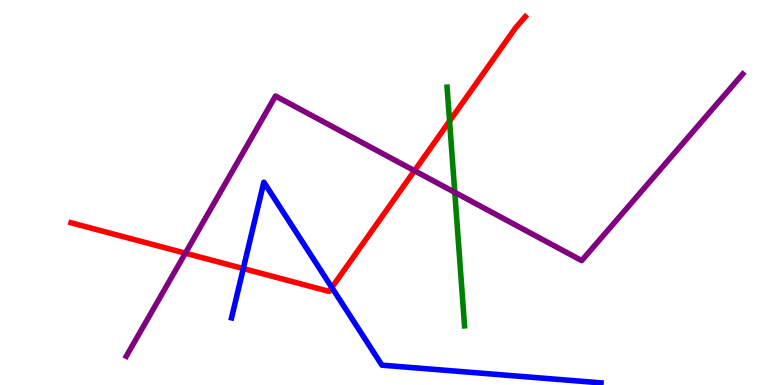[{'lines': ['blue', 'red'], 'intersections': [{'x': 3.14, 'y': 3.02}, {'x': 4.28, 'y': 2.53}]}, {'lines': ['green', 'red'], 'intersections': [{'x': 5.8, 'y': 6.85}]}, {'lines': ['purple', 'red'], 'intersections': [{'x': 2.39, 'y': 3.42}, {'x': 5.35, 'y': 5.57}]}, {'lines': ['blue', 'green'], 'intersections': []}, {'lines': ['blue', 'purple'], 'intersections': []}, {'lines': ['green', 'purple'], 'intersections': [{'x': 5.87, 'y': 5.0}]}]